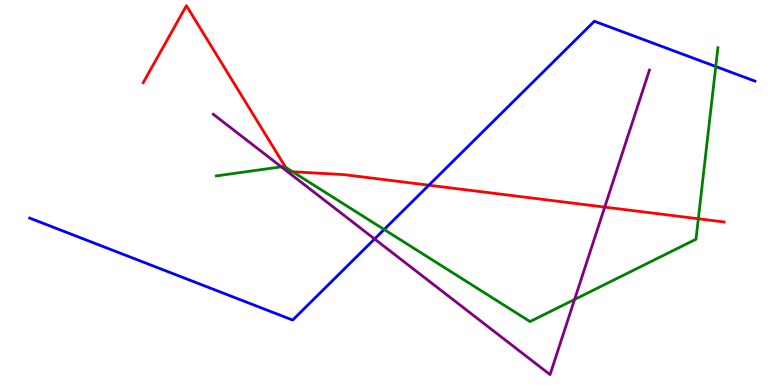[{'lines': ['blue', 'red'], 'intersections': [{'x': 5.53, 'y': 5.19}]}, {'lines': ['green', 'red'], 'intersections': [{'x': 3.69, 'y': 5.65}, {'x': 3.78, 'y': 5.54}, {'x': 9.01, 'y': 4.32}]}, {'lines': ['purple', 'red'], 'intersections': [{'x': 7.8, 'y': 4.62}]}, {'lines': ['blue', 'green'], 'intersections': [{'x': 4.96, 'y': 4.04}, {'x': 9.24, 'y': 8.27}]}, {'lines': ['blue', 'purple'], 'intersections': [{'x': 4.83, 'y': 3.79}]}, {'lines': ['green', 'purple'], 'intersections': [{'x': 3.63, 'y': 5.67}, {'x': 7.41, 'y': 2.22}]}]